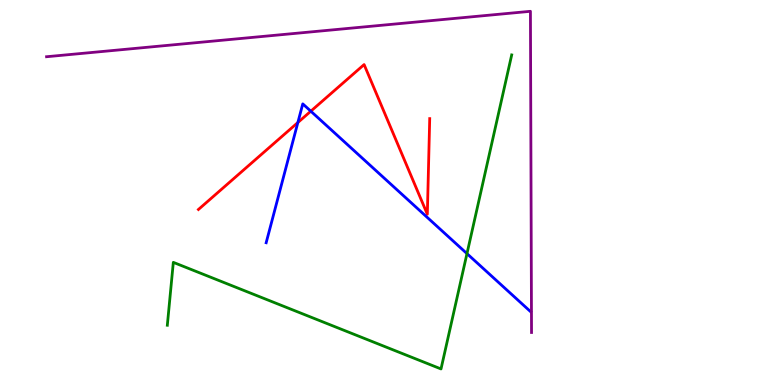[{'lines': ['blue', 'red'], 'intersections': [{'x': 3.84, 'y': 6.82}, {'x': 4.01, 'y': 7.11}]}, {'lines': ['green', 'red'], 'intersections': []}, {'lines': ['purple', 'red'], 'intersections': []}, {'lines': ['blue', 'green'], 'intersections': [{'x': 6.03, 'y': 3.41}]}, {'lines': ['blue', 'purple'], 'intersections': []}, {'lines': ['green', 'purple'], 'intersections': []}]